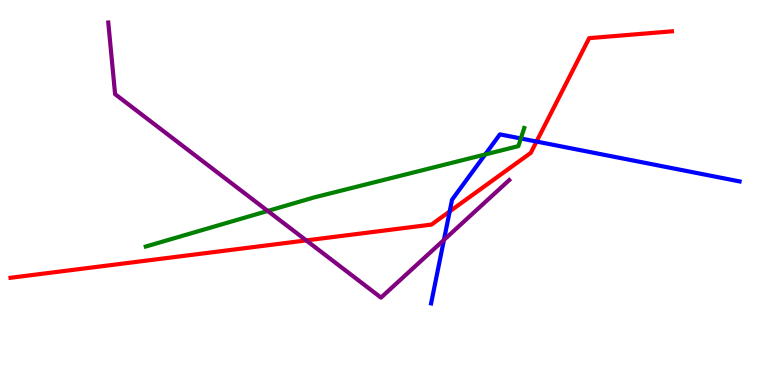[{'lines': ['blue', 'red'], 'intersections': [{'x': 5.8, 'y': 4.51}, {'x': 6.92, 'y': 6.32}]}, {'lines': ['green', 'red'], 'intersections': []}, {'lines': ['purple', 'red'], 'intersections': [{'x': 3.95, 'y': 3.76}]}, {'lines': ['blue', 'green'], 'intersections': [{'x': 6.26, 'y': 5.99}, {'x': 6.72, 'y': 6.4}]}, {'lines': ['blue', 'purple'], 'intersections': [{'x': 5.73, 'y': 3.77}]}, {'lines': ['green', 'purple'], 'intersections': [{'x': 3.45, 'y': 4.52}]}]